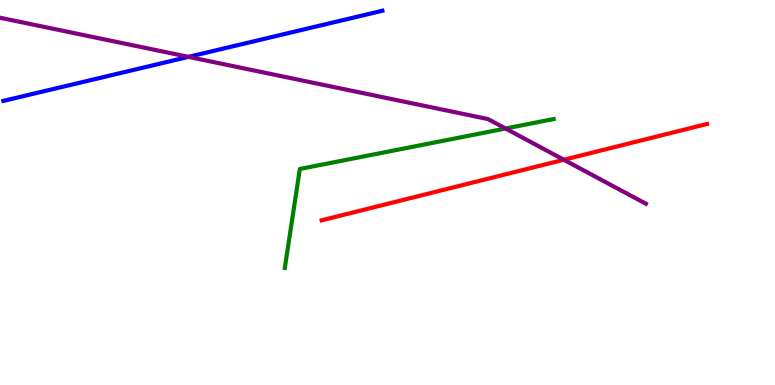[{'lines': ['blue', 'red'], 'intersections': []}, {'lines': ['green', 'red'], 'intersections': []}, {'lines': ['purple', 'red'], 'intersections': [{'x': 7.28, 'y': 5.85}]}, {'lines': ['blue', 'green'], 'intersections': []}, {'lines': ['blue', 'purple'], 'intersections': [{'x': 2.43, 'y': 8.52}]}, {'lines': ['green', 'purple'], 'intersections': [{'x': 6.52, 'y': 6.66}]}]